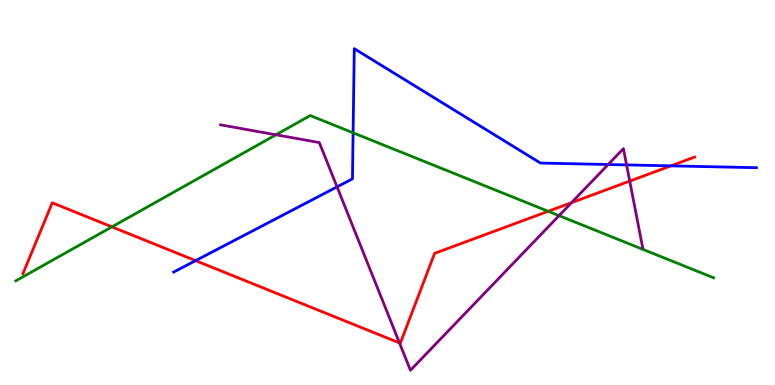[{'lines': ['blue', 'red'], 'intersections': [{'x': 2.52, 'y': 3.23}, {'x': 8.66, 'y': 5.69}]}, {'lines': ['green', 'red'], 'intersections': [{'x': 1.44, 'y': 4.11}, {'x': 7.07, 'y': 4.51}]}, {'lines': ['purple', 'red'], 'intersections': [{'x': 5.15, 'y': 1.09}, {'x': 7.37, 'y': 4.74}, {'x': 8.13, 'y': 5.3}]}, {'lines': ['blue', 'green'], 'intersections': [{'x': 4.56, 'y': 6.55}]}, {'lines': ['blue', 'purple'], 'intersections': [{'x': 4.35, 'y': 5.15}, {'x': 7.85, 'y': 5.73}, {'x': 8.08, 'y': 5.72}]}, {'lines': ['green', 'purple'], 'intersections': [{'x': 3.56, 'y': 6.5}, {'x': 7.21, 'y': 4.4}]}]